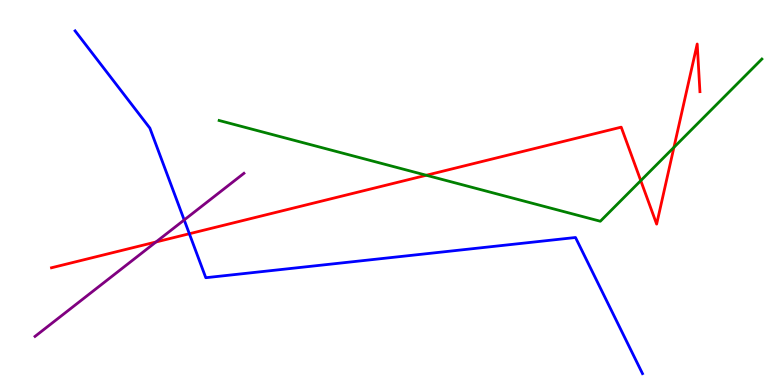[{'lines': ['blue', 'red'], 'intersections': [{'x': 2.44, 'y': 3.93}]}, {'lines': ['green', 'red'], 'intersections': [{'x': 5.5, 'y': 5.45}, {'x': 8.27, 'y': 5.31}, {'x': 8.7, 'y': 6.17}]}, {'lines': ['purple', 'red'], 'intersections': [{'x': 2.01, 'y': 3.71}]}, {'lines': ['blue', 'green'], 'intersections': []}, {'lines': ['blue', 'purple'], 'intersections': [{'x': 2.38, 'y': 4.29}]}, {'lines': ['green', 'purple'], 'intersections': []}]